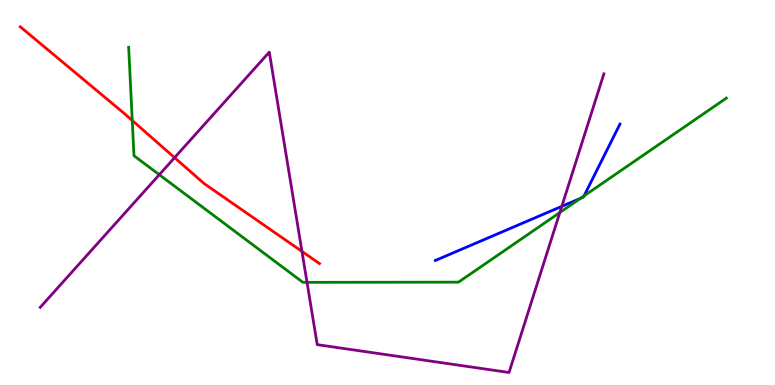[{'lines': ['blue', 'red'], 'intersections': []}, {'lines': ['green', 'red'], 'intersections': [{'x': 1.71, 'y': 6.87}]}, {'lines': ['purple', 'red'], 'intersections': [{'x': 2.25, 'y': 5.91}, {'x': 3.9, 'y': 3.47}]}, {'lines': ['blue', 'green'], 'intersections': [{'x': 7.49, 'y': 4.85}, {'x': 7.54, 'y': 4.91}]}, {'lines': ['blue', 'purple'], 'intersections': [{'x': 7.25, 'y': 4.64}]}, {'lines': ['green', 'purple'], 'intersections': [{'x': 2.06, 'y': 5.46}, {'x': 3.96, 'y': 2.67}, {'x': 7.22, 'y': 4.48}]}]